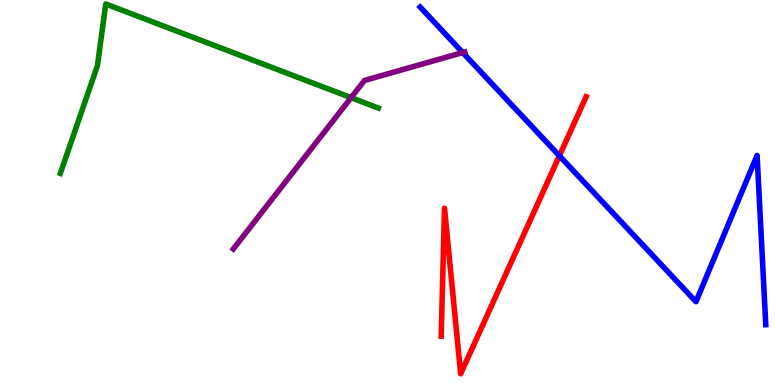[{'lines': ['blue', 'red'], 'intersections': [{'x': 7.22, 'y': 5.95}]}, {'lines': ['green', 'red'], 'intersections': []}, {'lines': ['purple', 'red'], 'intersections': []}, {'lines': ['blue', 'green'], 'intersections': []}, {'lines': ['blue', 'purple'], 'intersections': [{'x': 5.97, 'y': 8.64}]}, {'lines': ['green', 'purple'], 'intersections': [{'x': 4.53, 'y': 7.46}]}]